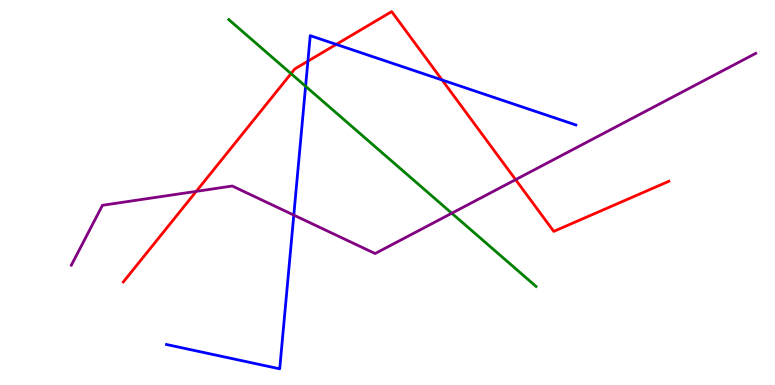[{'lines': ['blue', 'red'], 'intersections': [{'x': 3.97, 'y': 8.41}, {'x': 4.34, 'y': 8.85}, {'x': 5.7, 'y': 7.92}]}, {'lines': ['green', 'red'], 'intersections': [{'x': 3.76, 'y': 8.09}]}, {'lines': ['purple', 'red'], 'intersections': [{'x': 2.53, 'y': 5.03}, {'x': 6.65, 'y': 5.33}]}, {'lines': ['blue', 'green'], 'intersections': [{'x': 3.94, 'y': 7.76}]}, {'lines': ['blue', 'purple'], 'intersections': [{'x': 3.79, 'y': 4.41}]}, {'lines': ['green', 'purple'], 'intersections': [{'x': 5.83, 'y': 4.46}]}]